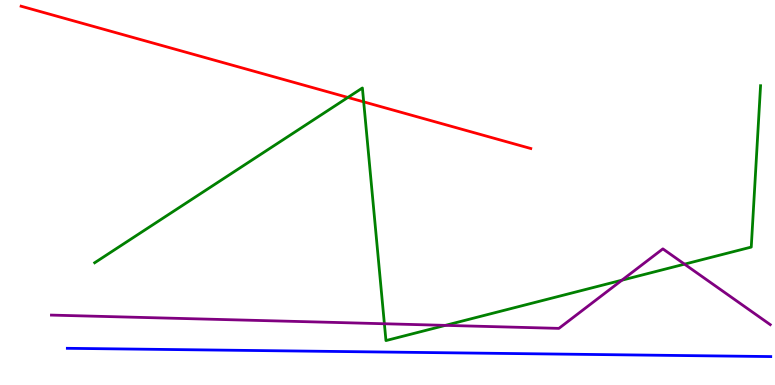[{'lines': ['blue', 'red'], 'intersections': []}, {'lines': ['green', 'red'], 'intersections': [{'x': 4.49, 'y': 7.47}, {'x': 4.69, 'y': 7.35}]}, {'lines': ['purple', 'red'], 'intersections': []}, {'lines': ['blue', 'green'], 'intersections': []}, {'lines': ['blue', 'purple'], 'intersections': []}, {'lines': ['green', 'purple'], 'intersections': [{'x': 4.96, 'y': 1.59}, {'x': 5.75, 'y': 1.55}, {'x': 8.02, 'y': 2.72}, {'x': 8.83, 'y': 3.14}]}]